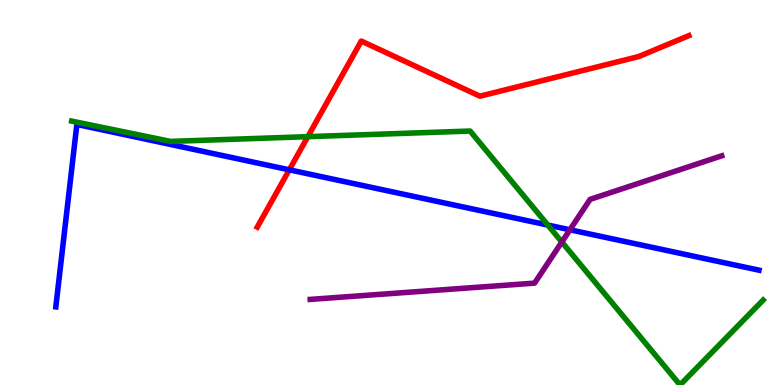[{'lines': ['blue', 'red'], 'intersections': [{'x': 3.73, 'y': 5.59}]}, {'lines': ['green', 'red'], 'intersections': [{'x': 3.97, 'y': 6.45}]}, {'lines': ['purple', 'red'], 'intersections': []}, {'lines': ['blue', 'green'], 'intersections': [{'x': 7.07, 'y': 4.15}]}, {'lines': ['blue', 'purple'], 'intersections': [{'x': 7.35, 'y': 4.03}]}, {'lines': ['green', 'purple'], 'intersections': [{'x': 7.25, 'y': 3.71}]}]